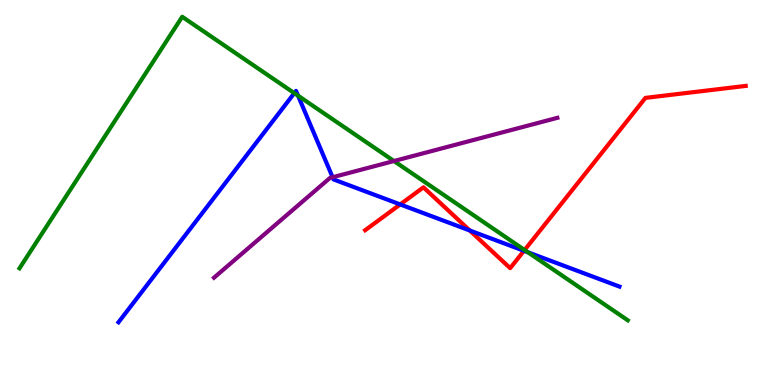[{'lines': ['blue', 'red'], 'intersections': [{'x': 5.16, 'y': 4.69}, {'x': 6.06, 'y': 4.01}, {'x': 6.76, 'y': 3.49}]}, {'lines': ['green', 'red'], 'intersections': [{'x': 6.77, 'y': 3.51}]}, {'lines': ['purple', 'red'], 'intersections': []}, {'lines': ['blue', 'green'], 'intersections': [{'x': 3.8, 'y': 7.58}, {'x': 3.85, 'y': 7.51}, {'x': 6.81, 'y': 3.45}]}, {'lines': ['blue', 'purple'], 'intersections': [{'x': 4.29, 'y': 5.4}]}, {'lines': ['green', 'purple'], 'intersections': [{'x': 5.08, 'y': 5.82}]}]